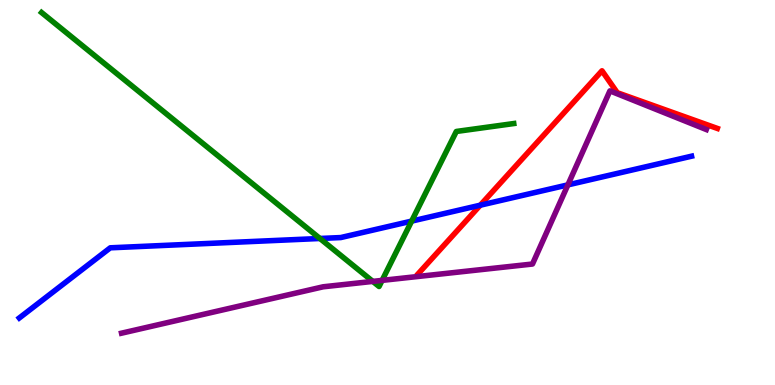[{'lines': ['blue', 'red'], 'intersections': [{'x': 6.2, 'y': 4.67}]}, {'lines': ['green', 'red'], 'intersections': []}, {'lines': ['purple', 'red'], 'intersections': []}, {'lines': ['blue', 'green'], 'intersections': [{'x': 4.13, 'y': 3.81}, {'x': 5.31, 'y': 4.26}]}, {'lines': ['blue', 'purple'], 'intersections': [{'x': 7.33, 'y': 5.2}]}, {'lines': ['green', 'purple'], 'intersections': [{'x': 4.81, 'y': 2.69}, {'x': 4.93, 'y': 2.72}]}]